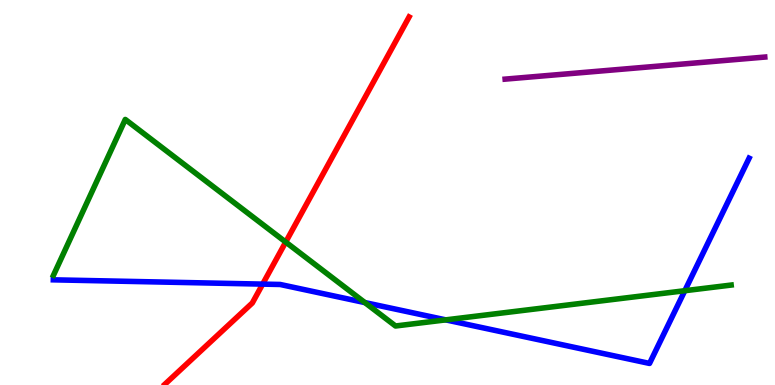[{'lines': ['blue', 'red'], 'intersections': [{'x': 3.39, 'y': 2.62}]}, {'lines': ['green', 'red'], 'intersections': [{'x': 3.69, 'y': 3.71}]}, {'lines': ['purple', 'red'], 'intersections': []}, {'lines': ['blue', 'green'], 'intersections': [{'x': 4.71, 'y': 2.14}, {'x': 5.75, 'y': 1.69}, {'x': 8.84, 'y': 2.45}]}, {'lines': ['blue', 'purple'], 'intersections': []}, {'lines': ['green', 'purple'], 'intersections': []}]